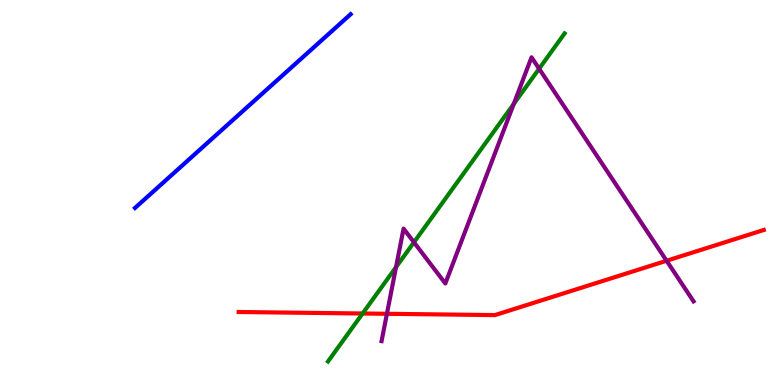[{'lines': ['blue', 'red'], 'intersections': []}, {'lines': ['green', 'red'], 'intersections': [{'x': 4.68, 'y': 1.86}]}, {'lines': ['purple', 'red'], 'intersections': [{'x': 4.99, 'y': 1.85}, {'x': 8.6, 'y': 3.23}]}, {'lines': ['blue', 'green'], 'intersections': []}, {'lines': ['blue', 'purple'], 'intersections': []}, {'lines': ['green', 'purple'], 'intersections': [{'x': 5.11, 'y': 3.06}, {'x': 5.34, 'y': 3.71}, {'x': 6.63, 'y': 7.3}, {'x': 6.96, 'y': 8.21}]}]